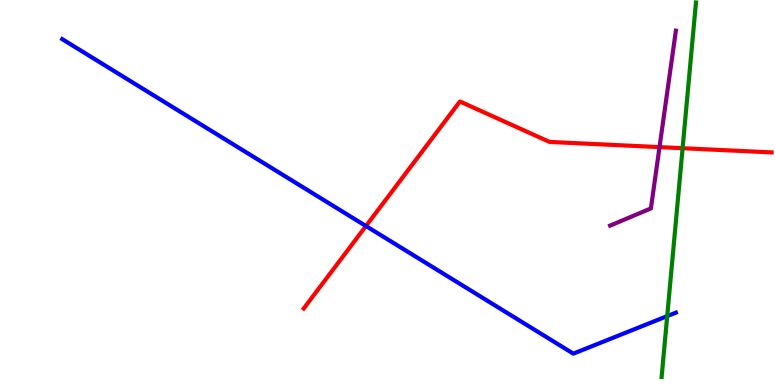[{'lines': ['blue', 'red'], 'intersections': [{'x': 4.72, 'y': 4.13}]}, {'lines': ['green', 'red'], 'intersections': [{'x': 8.81, 'y': 6.15}]}, {'lines': ['purple', 'red'], 'intersections': [{'x': 8.51, 'y': 6.18}]}, {'lines': ['blue', 'green'], 'intersections': [{'x': 8.61, 'y': 1.79}]}, {'lines': ['blue', 'purple'], 'intersections': []}, {'lines': ['green', 'purple'], 'intersections': []}]